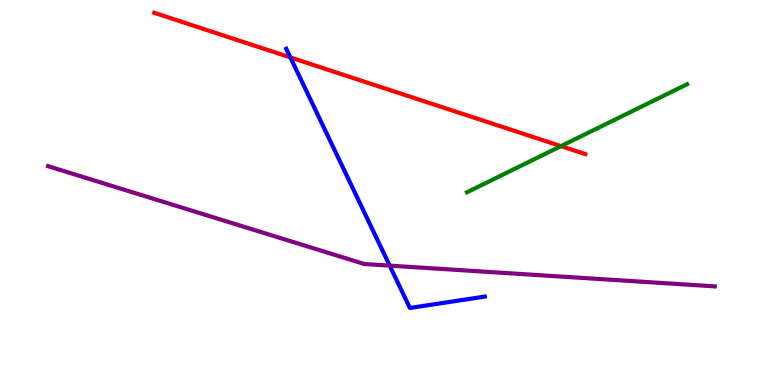[{'lines': ['blue', 'red'], 'intersections': [{'x': 3.75, 'y': 8.51}]}, {'lines': ['green', 'red'], 'intersections': [{'x': 7.24, 'y': 6.2}]}, {'lines': ['purple', 'red'], 'intersections': []}, {'lines': ['blue', 'green'], 'intersections': []}, {'lines': ['blue', 'purple'], 'intersections': [{'x': 5.03, 'y': 3.1}]}, {'lines': ['green', 'purple'], 'intersections': []}]